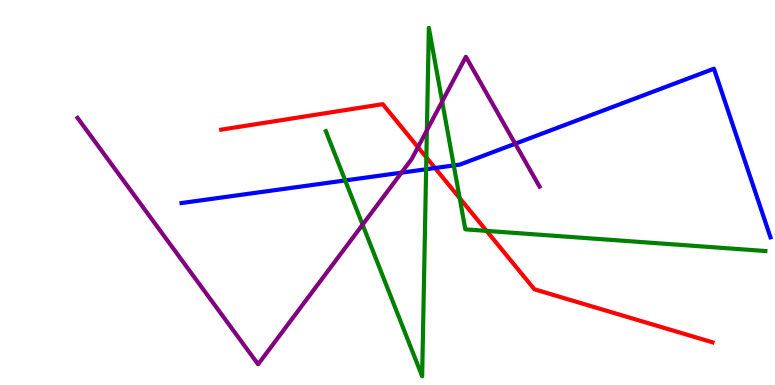[{'lines': ['blue', 'red'], 'intersections': [{'x': 5.61, 'y': 5.64}]}, {'lines': ['green', 'red'], 'intersections': [{'x': 5.5, 'y': 5.91}, {'x': 5.93, 'y': 4.85}, {'x': 6.28, 'y': 4.0}]}, {'lines': ['purple', 'red'], 'intersections': [{'x': 5.39, 'y': 6.18}]}, {'lines': ['blue', 'green'], 'intersections': [{'x': 4.45, 'y': 5.31}, {'x': 5.5, 'y': 5.6}, {'x': 5.85, 'y': 5.7}]}, {'lines': ['blue', 'purple'], 'intersections': [{'x': 5.18, 'y': 5.52}, {'x': 6.65, 'y': 6.27}]}, {'lines': ['green', 'purple'], 'intersections': [{'x': 4.68, 'y': 4.16}, {'x': 5.51, 'y': 6.62}, {'x': 5.71, 'y': 7.36}]}]